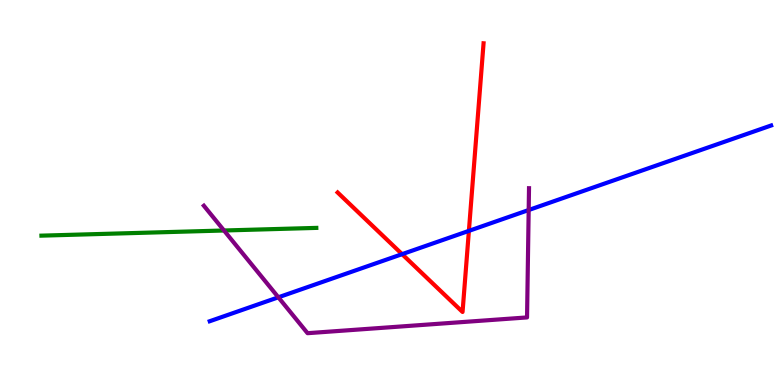[{'lines': ['blue', 'red'], 'intersections': [{'x': 5.19, 'y': 3.4}, {'x': 6.05, 'y': 4.0}]}, {'lines': ['green', 'red'], 'intersections': []}, {'lines': ['purple', 'red'], 'intersections': []}, {'lines': ['blue', 'green'], 'intersections': []}, {'lines': ['blue', 'purple'], 'intersections': [{'x': 3.59, 'y': 2.28}, {'x': 6.82, 'y': 4.54}]}, {'lines': ['green', 'purple'], 'intersections': [{'x': 2.89, 'y': 4.01}]}]